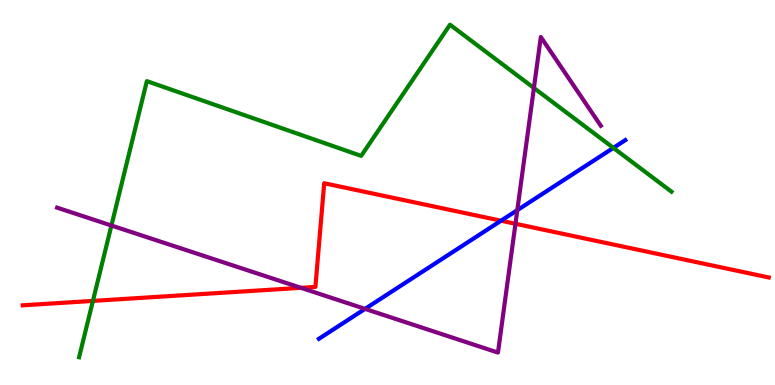[{'lines': ['blue', 'red'], 'intersections': [{'x': 6.46, 'y': 4.27}]}, {'lines': ['green', 'red'], 'intersections': [{'x': 1.2, 'y': 2.18}]}, {'lines': ['purple', 'red'], 'intersections': [{'x': 3.88, 'y': 2.52}, {'x': 6.65, 'y': 4.19}]}, {'lines': ['blue', 'green'], 'intersections': [{'x': 7.91, 'y': 6.16}]}, {'lines': ['blue', 'purple'], 'intersections': [{'x': 4.71, 'y': 1.98}, {'x': 6.68, 'y': 4.54}]}, {'lines': ['green', 'purple'], 'intersections': [{'x': 1.44, 'y': 4.14}, {'x': 6.89, 'y': 7.72}]}]